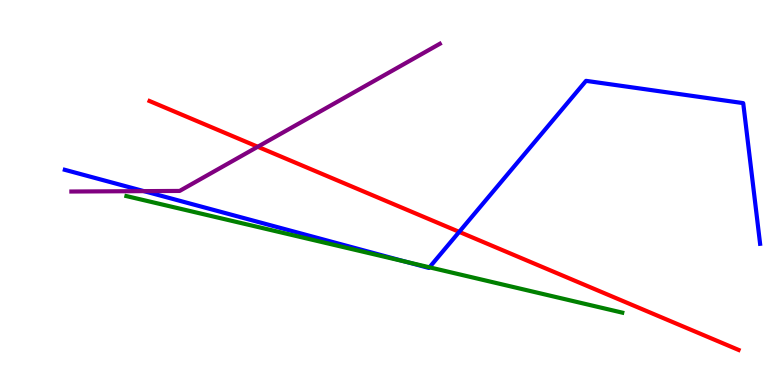[{'lines': ['blue', 'red'], 'intersections': [{'x': 5.93, 'y': 3.98}]}, {'lines': ['green', 'red'], 'intersections': []}, {'lines': ['purple', 'red'], 'intersections': [{'x': 3.33, 'y': 6.19}]}, {'lines': ['blue', 'green'], 'intersections': [{'x': 5.24, 'y': 3.2}, {'x': 5.54, 'y': 3.06}]}, {'lines': ['blue', 'purple'], 'intersections': [{'x': 1.86, 'y': 5.04}]}, {'lines': ['green', 'purple'], 'intersections': []}]